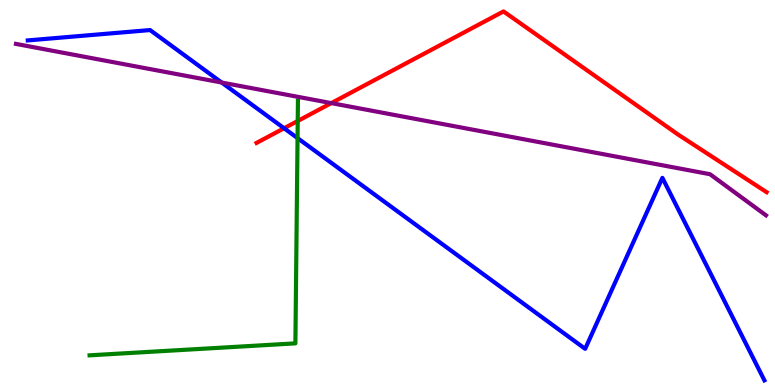[{'lines': ['blue', 'red'], 'intersections': [{'x': 3.67, 'y': 6.67}]}, {'lines': ['green', 'red'], 'intersections': [{'x': 3.84, 'y': 6.86}]}, {'lines': ['purple', 'red'], 'intersections': [{'x': 4.27, 'y': 7.32}]}, {'lines': ['blue', 'green'], 'intersections': [{'x': 3.84, 'y': 6.41}]}, {'lines': ['blue', 'purple'], 'intersections': [{'x': 2.86, 'y': 7.86}]}, {'lines': ['green', 'purple'], 'intersections': []}]